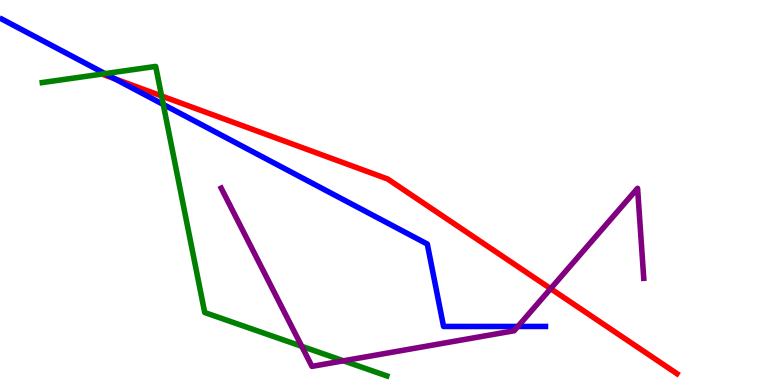[{'lines': ['blue', 'red'], 'intersections': [{'x': 1.48, 'y': 7.95}]}, {'lines': ['green', 'red'], 'intersections': [{'x': 2.08, 'y': 7.51}]}, {'lines': ['purple', 'red'], 'intersections': [{'x': 7.1, 'y': 2.5}]}, {'lines': ['blue', 'green'], 'intersections': [{'x': 1.35, 'y': 8.09}, {'x': 2.11, 'y': 7.29}]}, {'lines': ['blue', 'purple'], 'intersections': [{'x': 6.68, 'y': 1.52}]}, {'lines': ['green', 'purple'], 'intersections': [{'x': 3.89, 'y': 1.01}, {'x': 4.43, 'y': 0.628}]}]